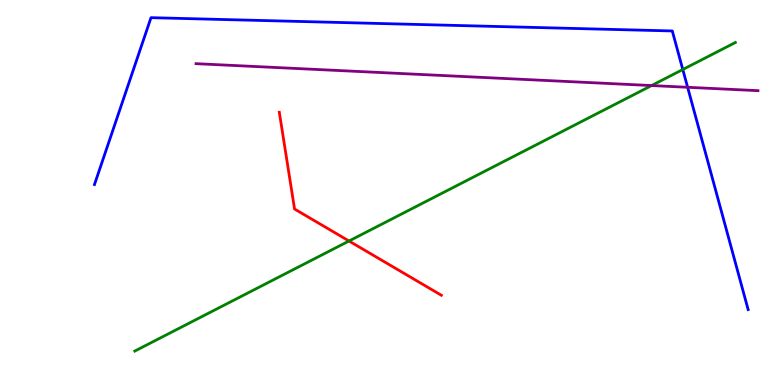[{'lines': ['blue', 'red'], 'intersections': []}, {'lines': ['green', 'red'], 'intersections': [{'x': 4.5, 'y': 3.74}]}, {'lines': ['purple', 'red'], 'intersections': []}, {'lines': ['blue', 'green'], 'intersections': [{'x': 8.81, 'y': 8.19}]}, {'lines': ['blue', 'purple'], 'intersections': [{'x': 8.87, 'y': 7.73}]}, {'lines': ['green', 'purple'], 'intersections': [{'x': 8.41, 'y': 7.78}]}]